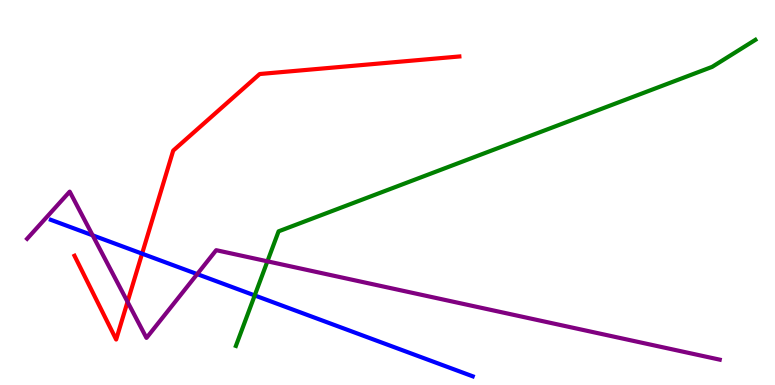[{'lines': ['blue', 'red'], 'intersections': [{'x': 1.83, 'y': 3.41}]}, {'lines': ['green', 'red'], 'intersections': []}, {'lines': ['purple', 'red'], 'intersections': [{'x': 1.65, 'y': 2.16}]}, {'lines': ['blue', 'green'], 'intersections': [{'x': 3.29, 'y': 2.33}]}, {'lines': ['blue', 'purple'], 'intersections': [{'x': 1.2, 'y': 3.89}, {'x': 2.54, 'y': 2.88}]}, {'lines': ['green', 'purple'], 'intersections': [{'x': 3.45, 'y': 3.21}]}]